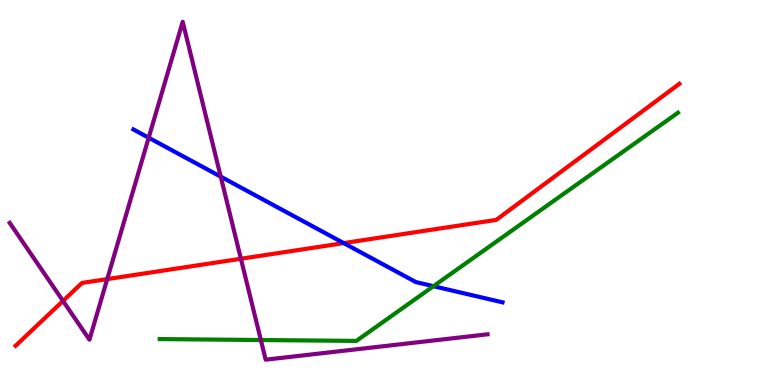[{'lines': ['blue', 'red'], 'intersections': [{'x': 4.44, 'y': 3.69}]}, {'lines': ['green', 'red'], 'intersections': []}, {'lines': ['purple', 'red'], 'intersections': [{'x': 0.813, 'y': 2.18}, {'x': 1.38, 'y': 2.75}, {'x': 3.11, 'y': 3.28}]}, {'lines': ['blue', 'green'], 'intersections': [{'x': 5.59, 'y': 2.57}]}, {'lines': ['blue', 'purple'], 'intersections': [{'x': 1.92, 'y': 6.42}, {'x': 2.85, 'y': 5.41}]}, {'lines': ['green', 'purple'], 'intersections': [{'x': 3.37, 'y': 1.17}]}]